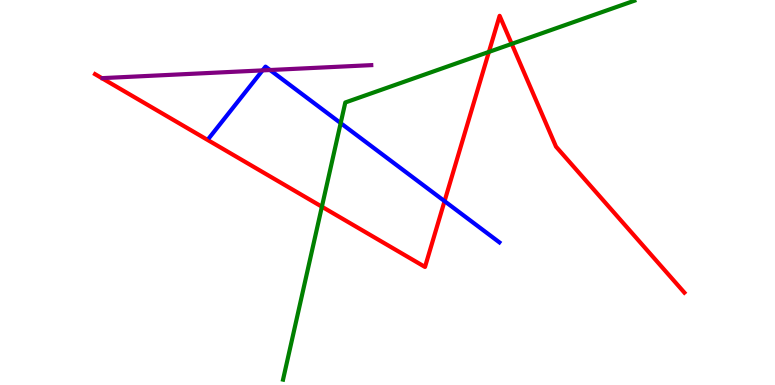[{'lines': ['blue', 'red'], 'intersections': [{'x': 5.74, 'y': 4.78}]}, {'lines': ['green', 'red'], 'intersections': [{'x': 4.15, 'y': 4.63}, {'x': 6.31, 'y': 8.65}, {'x': 6.6, 'y': 8.86}]}, {'lines': ['purple', 'red'], 'intersections': []}, {'lines': ['blue', 'green'], 'intersections': [{'x': 4.4, 'y': 6.8}]}, {'lines': ['blue', 'purple'], 'intersections': [{'x': 3.39, 'y': 8.17}, {'x': 3.48, 'y': 8.18}]}, {'lines': ['green', 'purple'], 'intersections': []}]